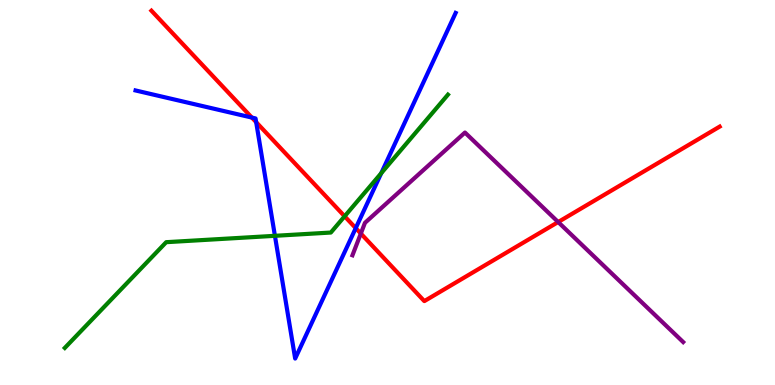[{'lines': ['blue', 'red'], 'intersections': [{'x': 3.25, 'y': 6.95}, {'x': 3.31, 'y': 6.83}, {'x': 4.59, 'y': 4.07}]}, {'lines': ['green', 'red'], 'intersections': [{'x': 4.45, 'y': 4.38}]}, {'lines': ['purple', 'red'], 'intersections': [{'x': 4.66, 'y': 3.93}, {'x': 7.2, 'y': 4.23}]}, {'lines': ['blue', 'green'], 'intersections': [{'x': 3.55, 'y': 3.87}, {'x': 4.92, 'y': 5.5}]}, {'lines': ['blue', 'purple'], 'intersections': []}, {'lines': ['green', 'purple'], 'intersections': []}]